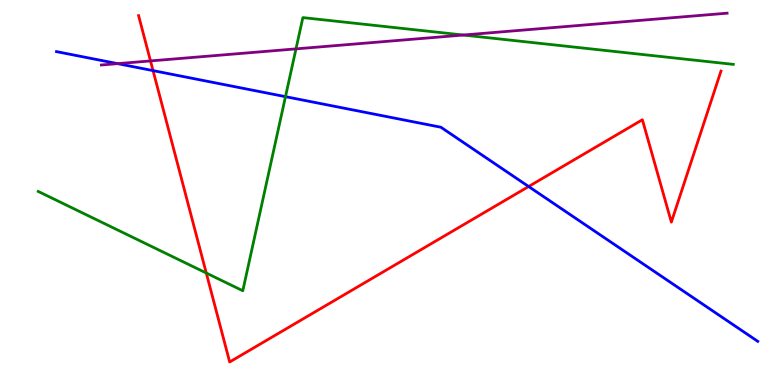[{'lines': ['blue', 'red'], 'intersections': [{'x': 1.97, 'y': 8.17}, {'x': 6.82, 'y': 5.16}]}, {'lines': ['green', 'red'], 'intersections': [{'x': 2.66, 'y': 2.91}]}, {'lines': ['purple', 'red'], 'intersections': [{'x': 1.94, 'y': 8.42}]}, {'lines': ['blue', 'green'], 'intersections': [{'x': 3.68, 'y': 7.49}]}, {'lines': ['blue', 'purple'], 'intersections': [{'x': 1.52, 'y': 8.35}]}, {'lines': ['green', 'purple'], 'intersections': [{'x': 3.82, 'y': 8.73}, {'x': 5.98, 'y': 9.09}]}]